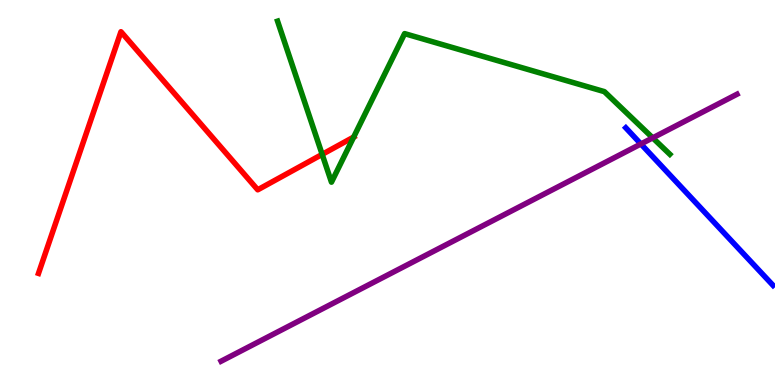[{'lines': ['blue', 'red'], 'intersections': []}, {'lines': ['green', 'red'], 'intersections': [{'x': 4.16, 'y': 5.99}, {'x': 4.56, 'y': 6.44}]}, {'lines': ['purple', 'red'], 'intersections': []}, {'lines': ['blue', 'green'], 'intersections': []}, {'lines': ['blue', 'purple'], 'intersections': [{'x': 8.27, 'y': 6.26}]}, {'lines': ['green', 'purple'], 'intersections': [{'x': 8.42, 'y': 6.42}]}]